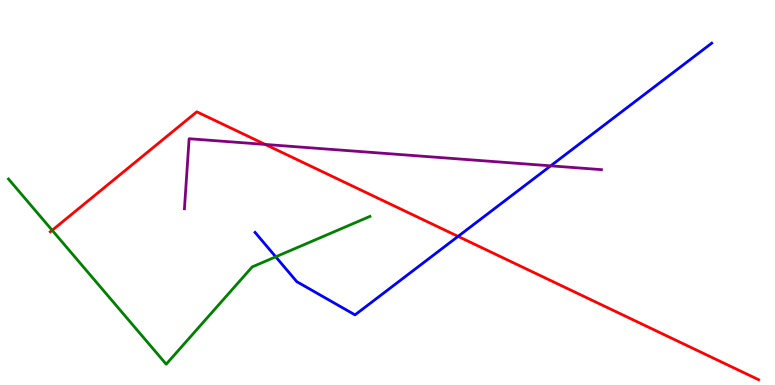[{'lines': ['blue', 'red'], 'intersections': [{'x': 5.91, 'y': 3.86}]}, {'lines': ['green', 'red'], 'intersections': [{'x': 0.673, 'y': 4.02}]}, {'lines': ['purple', 'red'], 'intersections': [{'x': 3.42, 'y': 6.25}]}, {'lines': ['blue', 'green'], 'intersections': [{'x': 3.56, 'y': 3.33}]}, {'lines': ['blue', 'purple'], 'intersections': [{'x': 7.11, 'y': 5.69}]}, {'lines': ['green', 'purple'], 'intersections': []}]